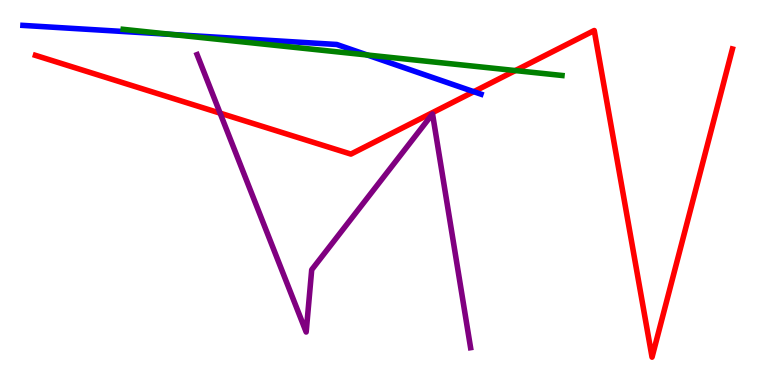[{'lines': ['blue', 'red'], 'intersections': [{'x': 6.11, 'y': 7.62}]}, {'lines': ['green', 'red'], 'intersections': [{'x': 6.65, 'y': 8.17}]}, {'lines': ['purple', 'red'], 'intersections': [{'x': 2.84, 'y': 7.06}]}, {'lines': ['blue', 'green'], 'intersections': [{'x': 2.22, 'y': 9.11}, {'x': 4.74, 'y': 8.57}]}, {'lines': ['blue', 'purple'], 'intersections': []}, {'lines': ['green', 'purple'], 'intersections': []}]